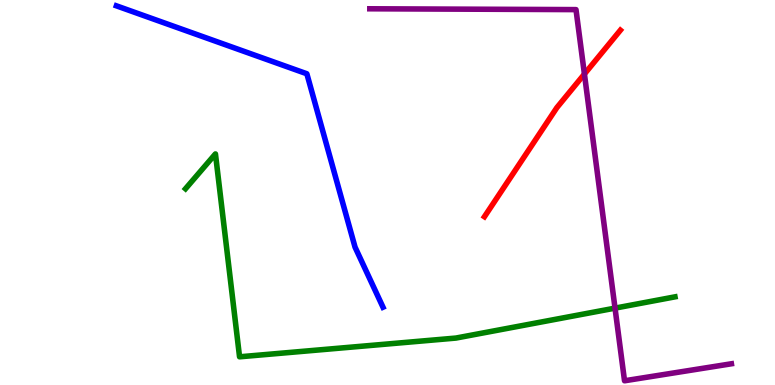[{'lines': ['blue', 'red'], 'intersections': []}, {'lines': ['green', 'red'], 'intersections': []}, {'lines': ['purple', 'red'], 'intersections': [{'x': 7.54, 'y': 8.08}]}, {'lines': ['blue', 'green'], 'intersections': []}, {'lines': ['blue', 'purple'], 'intersections': []}, {'lines': ['green', 'purple'], 'intersections': [{'x': 7.94, 'y': 2.0}]}]